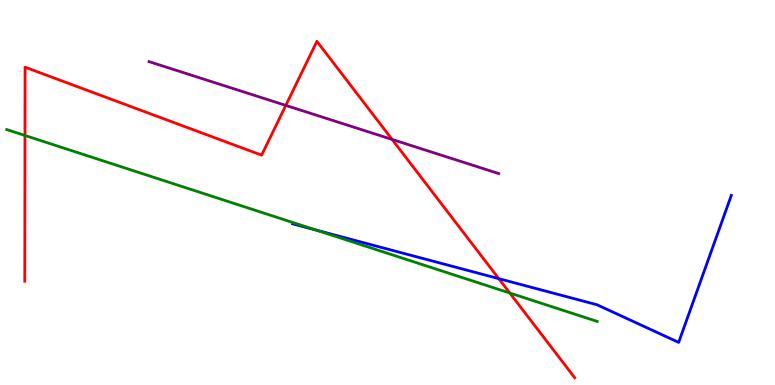[{'lines': ['blue', 'red'], 'intersections': [{'x': 6.44, 'y': 2.76}]}, {'lines': ['green', 'red'], 'intersections': [{'x': 0.322, 'y': 6.48}, {'x': 6.58, 'y': 2.39}]}, {'lines': ['purple', 'red'], 'intersections': [{'x': 3.69, 'y': 7.26}, {'x': 5.06, 'y': 6.38}]}, {'lines': ['blue', 'green'], 'intersections': [{'x': 4.08, 'y': 4.02}]}, {'lines': ['blue', 'purple'], 'intersections': []}, {'lines': ['green', 'purple'], 'intersections': []}]